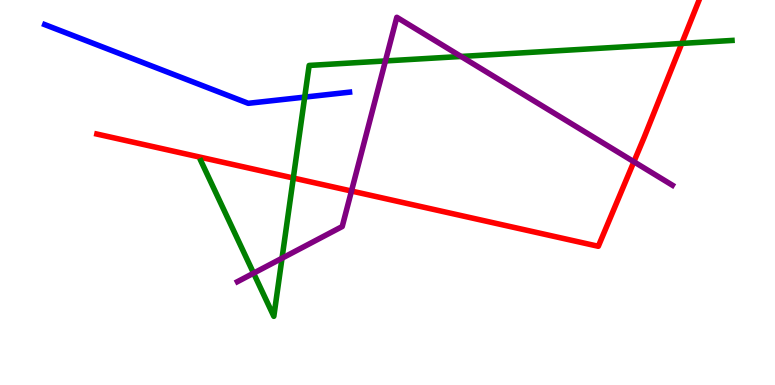[{'lines': ['blue', 'red'], 'intersections': []}, {'lines': ['green', 'red'], 'intersections': [{'x': 3.78, 'y': 5.38}, {'x': 8.8, 'y': 8.87}]}, {'lines': ['purple', 'red'], 'intersections': [{'x': 4.54, 'y': 5.04}, {'x': 8.18, 'y': 5.8}]}, {'lines': ['blue', 'green'], 'intersections': [{'x': 3.93, 'y': 7.48}]}, {'lines': ['blue', 'purple'], 'intersections': []}, {'lines': ['green', 'purple'], 'intersections': [{'x': 3.27, 'y': 2.9}, {'x': 3.64, 'y': 3.29}, {'x': 4.97, 'y': 8.42}, {'x': 5.95, 'y': 8.53}]}]